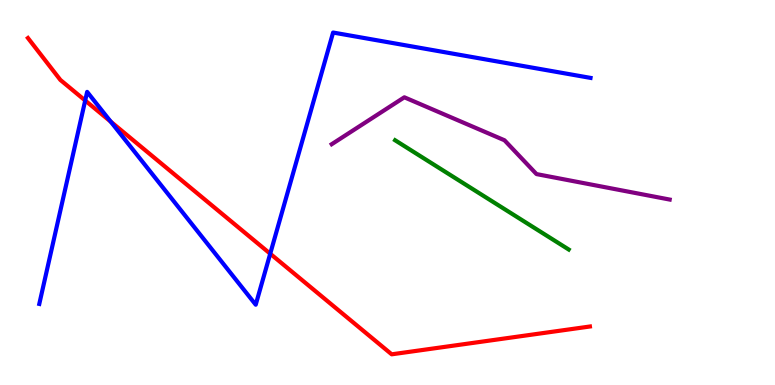[{'lines': ['blue', 'red'], 'intersections': [{'x': 1.1, 'y': 7.39}, {'x': 1.43, 'y': 6.84}, {'x': 3.49, 'y': 3.41}]}, {'lines': ['green', 'red'], 'intersections': []}, {'lines': ['purple', 'red'], 'intersections': []}, {'lines': ['blue', 'green'], 'intersections': []}, {'lines': ['blue', 'purple'], 'intersections': []}, {'lines': ['green', 'purple'], 'intersections': []}]